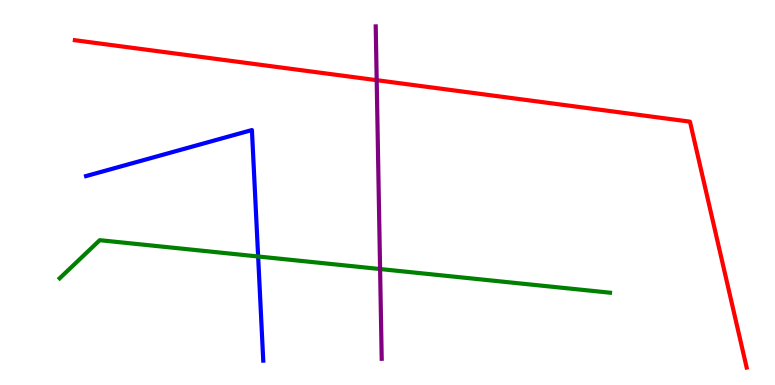[{'lines': ['blue', 'red'], 'intersections': []}, {'lines': ['green', 'red'], 'intersections': []}, {'lines': ['purple', 'red'], 'intersections': [{'x': 4.86, 'y': 7.92}]}, {'lines': ['blue', 'green'], 'intersections': [{'x': 3.33, 'y': 3.34}]}, {'lines': ['blue', 'purple'], 'intersections': []}, {'lines': ['green', 'purple'], 'intersections': [{'x': 4.9, 'y': 3.01}]}]